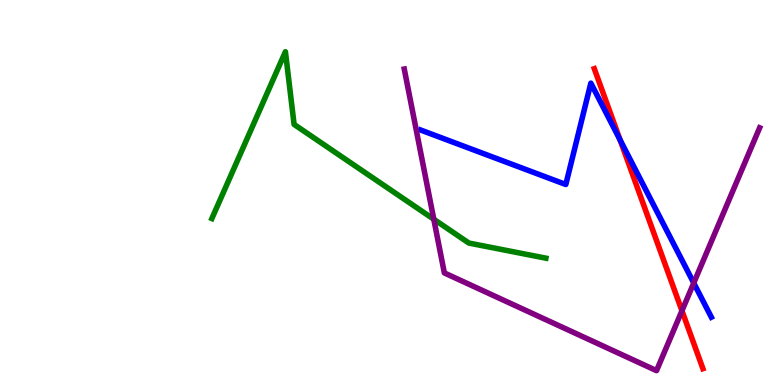[{'lines': ['blue', 'red'], 'intersections': [{'x': 8.0, 'y': 6.36}]}, {'lines': ['green', 'red'], 'intersections': []}, {'lines': ['purple', 'red'], 'intersections': [{'x': 8.8, 'y': 1.93}]}, {'lines': ['blue', 'green'], 'intersections': []}, {'lines': ['blue', 'purple'], 'intersections': [{'x': 8.95, 'y': 2.65}]}, {'lines': ['green', 'purple'], 'intersections': [{'x': 5.6, 'y': 4.31}]}]